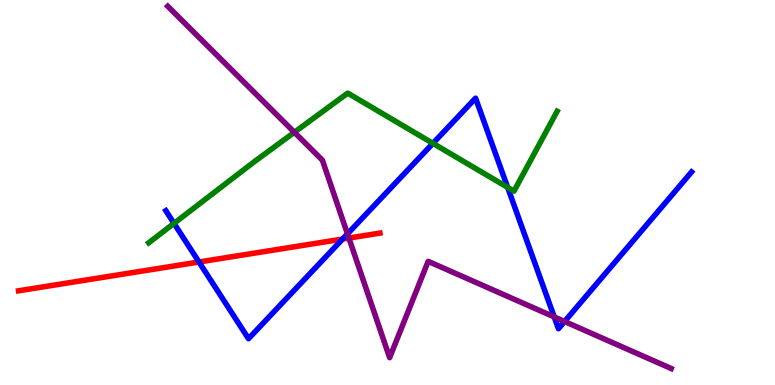[{'lines': ['blue', 'red'], 'intersections': [{'x': 2.57, 'y': 3.19}, {'x': 4.42, 'y': 3.79}]}, {'lines': ['green', 'red'], 'intersections': []}, {'lines': ['purple', 'red'], 'intersections': [{'x': 4.5, 'y': 3.82}]}, {'lines': ['blue', 'green'], 'intersections': [{'x': 2.25, 'y': 4.2}, {'x': 5.59, 'y': 6.28}, {'x': 6.55, 'y': 5.13}]}, {'lines': ['blue', 'purple'], 'intersections': [{'x': 4.48, 'y': 3.93}, {'x': 7.15, 'y': 1.77}, {'x': 7.28, 'y': 1.65}]}, {'lines': ['green', 'purple'], 'intersections': [{'x': 3.8, 'y': 6.56}]}]